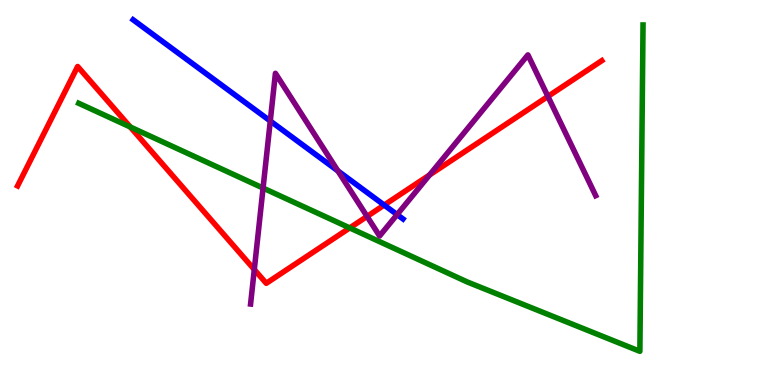[{'lines': ['blue', 'red'], 'intersections': [{'x': 4.96, 'y': 4.67}]}, {'lines': ['green', 'red'], 'intersections': [{'x': 1.68, 'y': 6.7}, {'x': 4.51, 'y': 4.08}]}, {'lines': ['purple', 'red'], 'intersections': [{'x': 3.28, 'y': 3.0}, {'x': 4.74, 'y': 4.38}, {'x': 5.54, 'y': 5.46}, {'x': 7.07, 'y': 7.5}]}, {'lines': ['blue', 'green'], 'intersections': []}, {'lines': ['blue', 'purple'], 'intersections': [{'x': 3.49, 'y': 6.86}, {'x': 4.36, 'y': 5.56}, {'x': 5.12, 'y': 4.43}]}, {'lines': ['green', 'purple'], 'intersections': [{'x': 3.39, 'y': 5.12}]}]